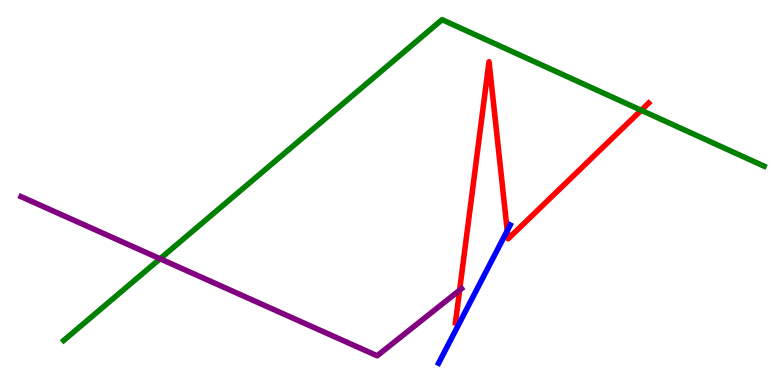[{'lines': ['blue', 'red'], 'intersections': [{'x': 6.55, 'y': 4.01}]}, {'lines': ['green', 'red'], 'intersections': [{'x': 8.27, 'y': 7.14}]}, {'lines': ['purple', 'red'], 'intersections': [{'x': 5.93, 'y': 2.46}]}, {'lines': ['blue', 'green'], 'intersections': []}, {'lines': ['blue', 'purple'], 'intersections': []}, {'lines': ['green', 'purple'], 'intersections': [{'x': 2.07, 'y': 3.28}]}]